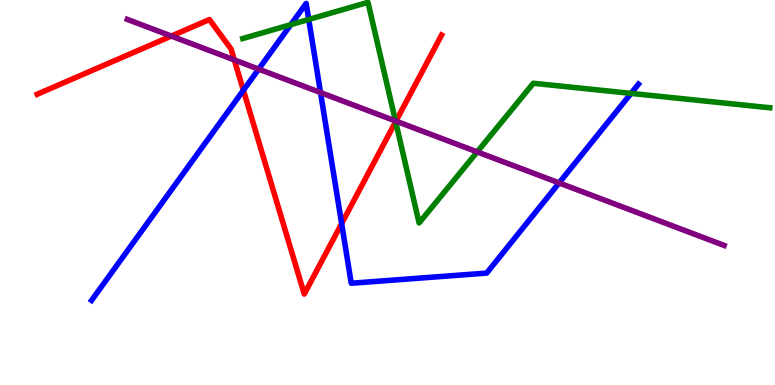[{'lines': ['blue', 'red'], 'intersections': [{'x': 3.14, 'y': 7.66}, {'x': 4.41, 'y': 4.19}]}, {'lines': ['green', 'red'], 'intersections': [{'x': 5.11, 'y': 6.84}]}, {'lines': ['purple', 'red'], 'intersections': [{'x': 2.21, 'y': 9.06}, {'x': 3.02, 'y': 8.44}, {'x': 5.11, 'y': 6.85}]}, {'lines': ['blue', 'green'], 'intersections': [{'x': 3.75, 'y': 9.36}, {'x': 3.98, 'y': 9.49}, {'x': 8.14, 'y': 7.57}]}, {'lines': ['blue', 'purple'], 'intersections': [{'x': 3.34, 'y': 8.2}, {'x': 4.14, 'y': 7.6}, {'x': 7.21, 'y': 5.25}]}, {'lines': ['green', 'purple'], 'intersections': [{'x': 5.1, 'y': 6.86}, {'x': 6.16, 'y': 6.05}]}]